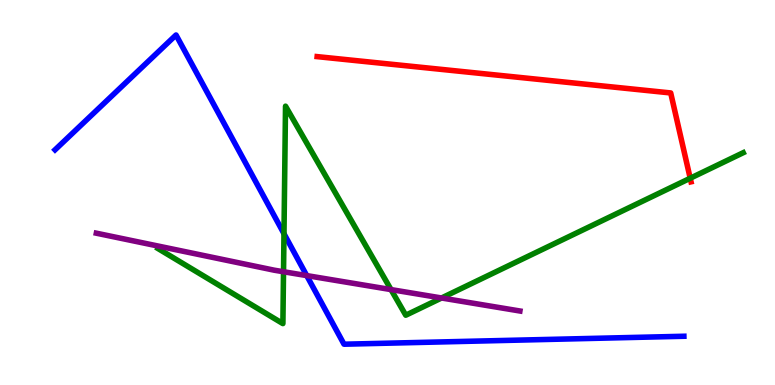[{'lines': ['blue', 'red'], 'intersections': []}, {'lines': ['green', 'red'], 'intersections': [{'x': 8.91, 'y': 5.37}]}, {'lines': ['purple', 'red'], 'intersections': []}, {'lines': ['blue', 'green'], 'intersections': [{'x': 3.66, 'y': 3.93}]}, {'lines': ['blue', 'purple'], 'intersections': [{'x': 3.96, 'y': 2.84}]}, {'lines': ['green', 'purple'], 'intersections': [{'x': 3.66, 'y': 2.94}, {'x': 5.05, 'y': 2.48}, {'x': 5.7, 'y': 2.26}]}]